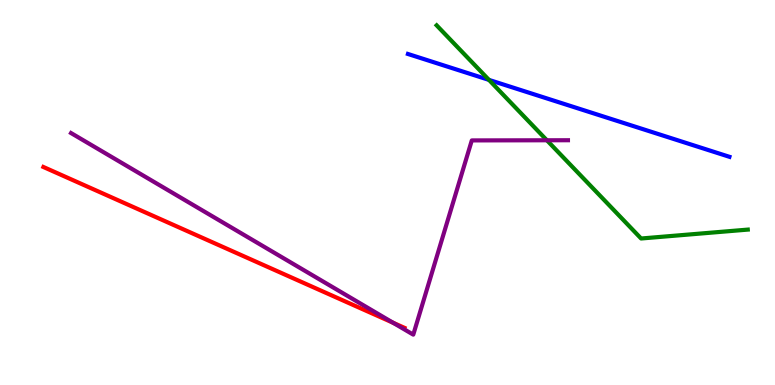[{'lines': ['blue', 'red'], 'intersections': []}, {'lines': ['green', 'red'], 'intersections': []}, {'lines': ['purple', 'red'], 'intersections': [{'x': 5.07, 'y': 1.62}]}, {'lines': ['blue', 'green'], 'intersections': [{'x': 6.31, 'y': 7.92}]}, {'lines': ['blue', 'purple'], 'intersections': []}, {'lines': ['green', 'purple'], 'intersections': [{'x': 7.06, 'y': 6.36}]}]